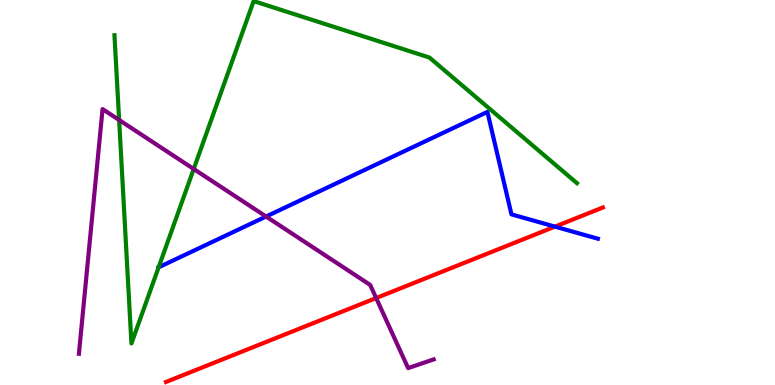[{'lines': ['blue', 'red'], 'intersections': [{'x': 7.16, 'y': 4.11}]}, {'lines': ['green', 'red'], 'intersections': []}, {'lines': ['purple', 'red'], 'intersections': [{'x': 4.85, 'y': 2.26}]}, {'lines': ['blue', 'green'], 'intersections': []}, {'lines': ['blue', 'purple'], 'intersections': [{'x': 3.43, 'y': 4.38}]}, {'lines': ['green', 'purple'], 'intersections': [{'x': 1.54, 'y': 6.88}, {'x': 2.5, 'y': 5.61}]}]